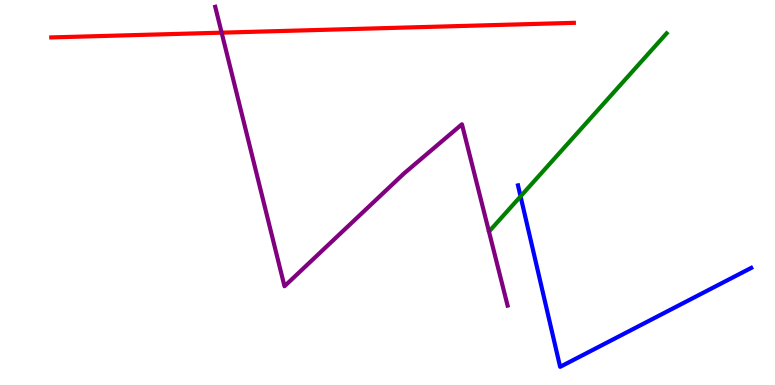[{'lines': ['blue', 'red'], 'intersections': []}, {'lines': ['green', 'red'], 'intersections': []}, {'lines': ['purple', 'red'], 'intersections': [{'x': 2.86, 'y': 9.15}]}, {'lines': ['blue', 'green'], 'intersections': [{'x': 6.72, 'y': 4.9}]}, {'lines': ['blue', 'purple'], 'intersections': []}, {'lines': ['green', 'purple'], 'intersections': []}]